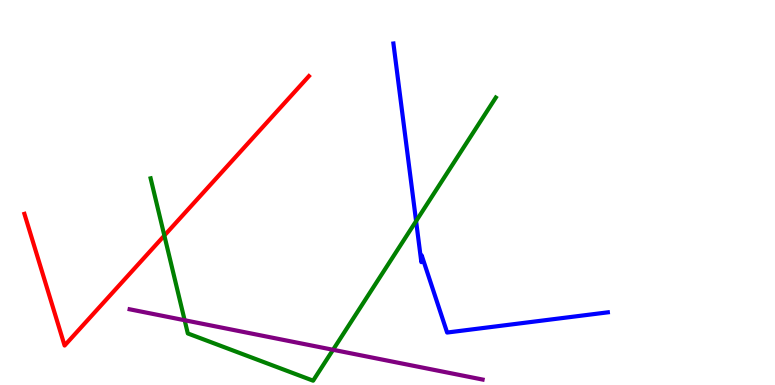[{'lines': ['blue', 'red'], 'intersections': []}, {'lines': ['green', 'red'], 'intersections': [{'x': 2.12, 'y': 3.88}]}, {'lines': ['purple', 'red'], 'intersections': []}, {'lines': ['blue', 'green'], 'intersections': [{'x': 5.37, 'y': 4.26}]}, {'lines': ['blue', 'purple'], 'intersections': []}, {'lines': ['green', 'purple'], 'intersections': [{'x': 2.38, 'y': 1.68}, {'x': 4.3, 'y': 0.915}]}]